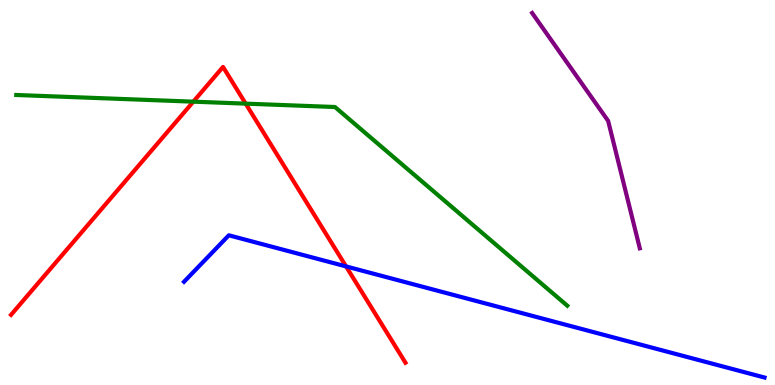[{'lines': ['blue', 'red'], 'intersections': [{'x': 4.47, 'y': 3.08}]}, {'lines': ['green', 'red'], 'intersections': [{'x': 2.49, 'y': 7.36}, {'x': 3.17, 'y': 7.31}]}, {'lines': ['purple', 'red'], 'intersections': []}, {'lines': ['blue', 'green'], 'intersections': []}, {'lines': ['blue', 'purple'], 'intersections': []}, {'lines': ['green', 'purple'], 'intersections': []}]